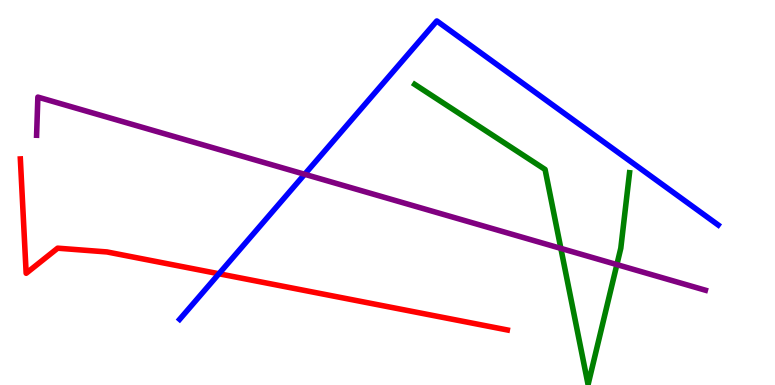[{'lines': ['blue', 'red'], 'intersections': [{'x': 2.82, 'y': 2.89}]}, {'lines': ['green', 'red'], 'intersections': []}, {'lines': ['purple', 'red'], 'intersections': []}, {'lines': ['blue', 'green'], 'intersections': []}, {'lines': ['blue', 'purple'], 'intersections': [{'x': 3.93, 'y': 5.47}]}, {'lines': ['green', 'purple'], 'intersections': [{'x': 7.24, 'y': 3.55}, {'x': 7.96, 'y': 3.13}]}]